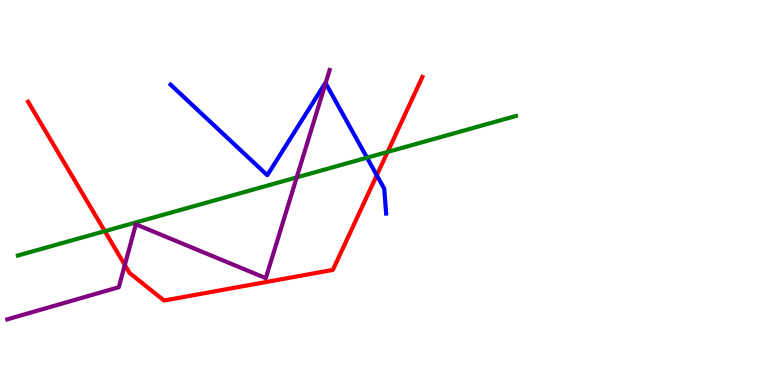[{'lines': ['blue', 'red'], 'intersections': [{'x': 4.86, 'y': 5.45}]}, {'lines': ['green', 'red'], 'intersections': [{'x': 1.35, 'y': 4.0}, {'x': 5.0, 'y': 6.05}]}, {'lines': ['purple', 'red'], 'intersections': [{'x': 1.61, 'y': 3.12}]}, {'lines': ['blue', 'green'], 'intersections': [{'x': 4.74, 'y': 5.9}]}, {'lines': ['blue', 'purple'], 'intersections': [{'x': 4.2, 'y': 7.84}]}, {'lines': ['green', 'purple'], 'intersections': [{'x': 3.83, 'y': 5.39}]}]